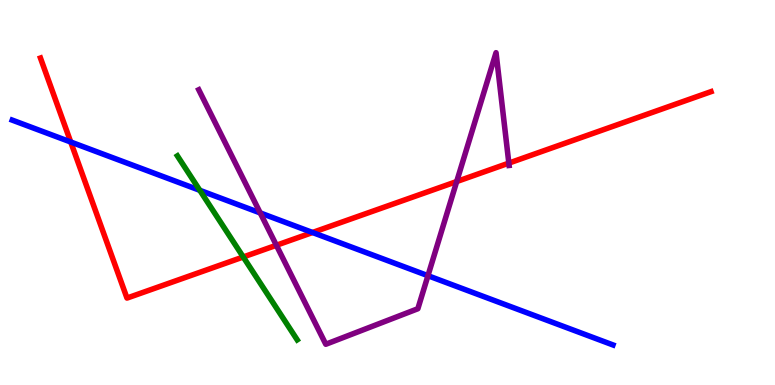[{'lines': ['blue', 'red'], 'intersections': [{'x': 0.913, 'y': 6.31}, {'x': 4.03, 'y': 3.96}]}, {'lines': ['green', 'red'], 'intersections': [{'x': 3.14, 'y': 3.33}]}, {'lines': ['purple', 'red'], 'intersections': [{'x': 3.57, 'y': 3.63}, {'x': 5.89, 'y': 5.28}, {'x': 6.57, 'y': 5.76}]}, {'lines': ['blue', 'green'], 'intersections': [{'x': 2.58, 'y': 5.06}]}, {'lines': ['blue', 'purple'], 'intersections': [{'x': 3.36, 'y': 4.47}, {'x': 5.52, 'y': 2.84}]}, {'lines': ['green', 'purple'], 'intersections': []}]